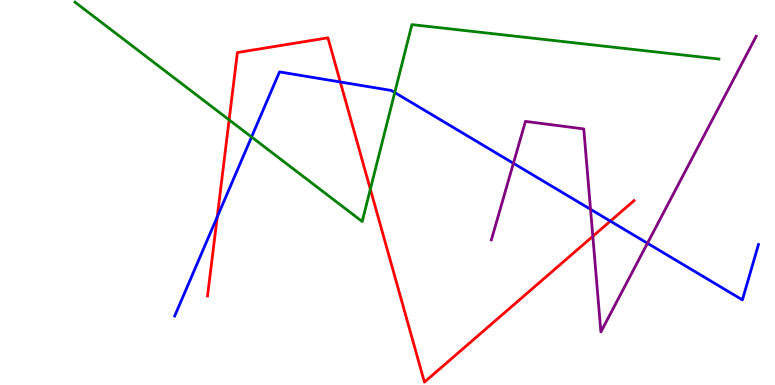[{'lines': ['blue', 'red'], 'intersections': [{'x': 2.8, 'y': 4.37}, {'x': 4.39, 'y': 7.87}, {'x': 7.88, 'y': 4.26}]}, {'lines': ['green', 'red'], 'intersections': [{'x': 2.96, 'y': 6.89}, {'x': 4.78, 'y': 5.09}]}, {'lines': ['purple', 'red'], 'intersections': [{'x': 7.65, 'y': 3.86}]}, {'lines': ['blue', 'green'], 'intersections': [{'x': 3.25, 'y': 6.44}, {'x': 5.09, 'y': 7.6}]}, {'lines': ['blue', 'purple'], 'intersections': [{'x': 6.62, 'y': 5.76}, {'x': 7.62, 'y': 4.56}, {'x': 8.35, 'y': 3.68}]}, {'lines': ['green', 'purple'], 'intersections': []}]